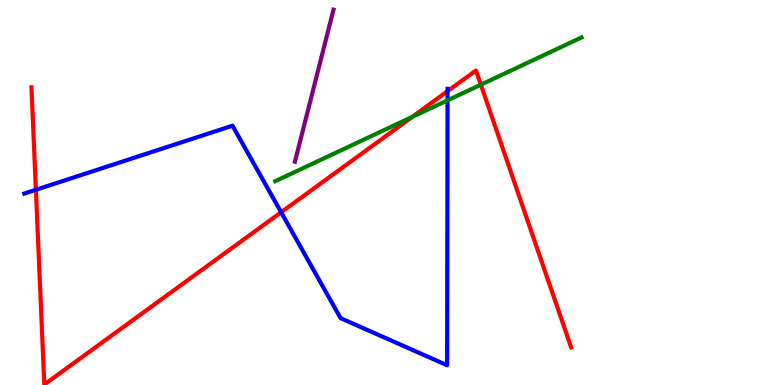[{'lines': ['blue', 'red'], 'intersections': [{'x': 0.463, 'y': 5.07}, {'x': 3.63, 'y': 4.49}, {'x': 5.78, 'y': 7.63}]}, {'lines': ['green', 'red'], 'intersections': [{'x': 5.32, 'y': 6.96}, {'x': 6.2, 'y': 7.8}]}, {'lines': ['purple', 'red'], 'intersections': []}, {'lines': ['blue', 'green'], 'intersections': [{'x': 5.78, 'y': 7.39}]}, {'lines': ['blue', 'purple'], 'intersections': []}, {'lines': ['green', 'purple'], 'intersections': []}]